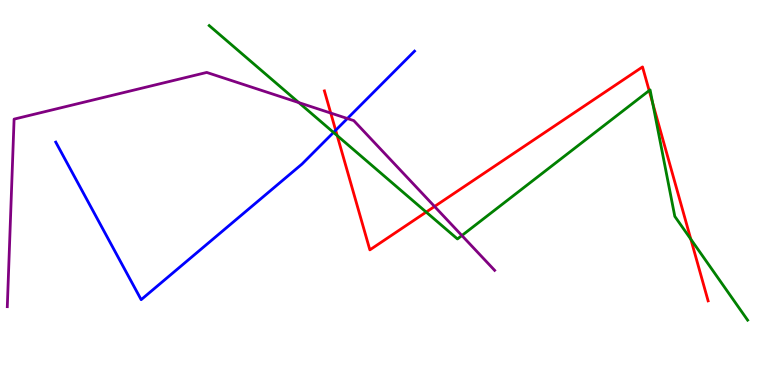[{'lines': ['blue', 'red'], 'intersections': [{'x': 4.33, 'y': 6.62}]}, {'lines': ['green', 'red'], 'intersections': [{'x': 4.35, 'y': 6.48}, {'x': 5.5, 'y': 4.49}, {'x': 8.38, 'y': 7.65}, {'x': 8.42, 'y': 7.32}, {'x': 8.91, 'y': 3.79}]}, {'lines': ['purple', 'red'], 'intersections': [{'x': 4.27, 'y': 7.06}, {'x': 5.61, 'y': 4.64}]}, {'lines': ['blue', 'green'], 'intersections': [{'x': 4.3, 'y': 6.56}]}, {'lines': ['blue', 'purple'], 'intersections': [{'x': 4.48, 'y': 6.92}]}, {'lines': ['green', 'purple'], 'intersections': [{'x': 3.86, 'y': 7.34}, {'x': 5.96, 'y': 3.88}]}]